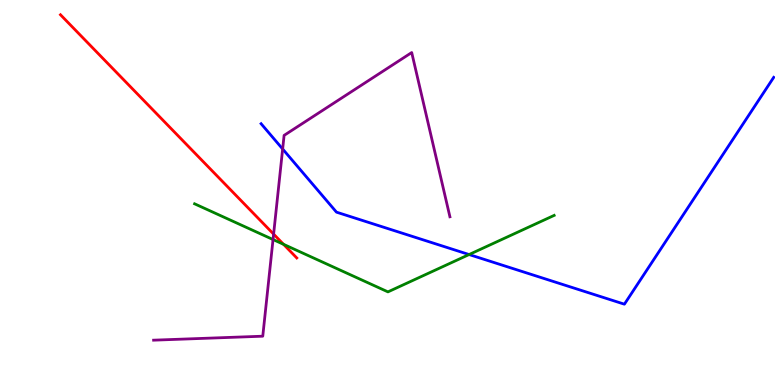[{'lines': ['blue', 'red'], 'intersections': []}, {'lines': ['green', 'red'], 'intersections': [{'x': 3.66, 'y': 3.65}]}, {'lines': ['purple', 'red'], 'intersections': [{'x': 3.53, 'y': 3.92}]}, {'lines': ['blue', 'green'], 'intersections': [{'x': 6.05, 'y': 3.39}]}, {'lines': ['blue', 'purple'], 'intersections': [{'x': 3.65, 'y': 6.13}]}, {'lines': ['green', 'purple'], 'intersections': [{'x': 3.52, 'y': 3.78}]}]